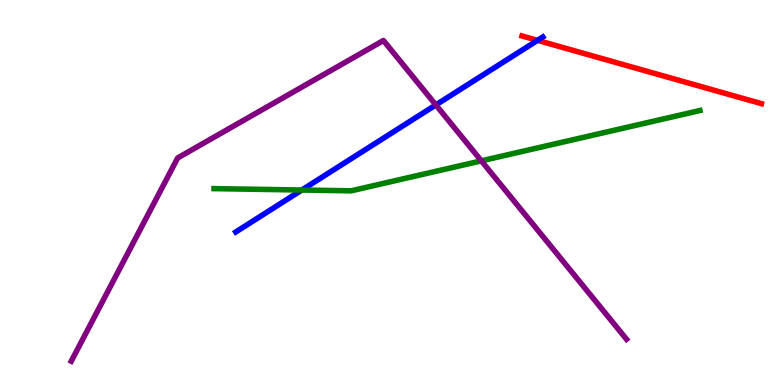[{'lines': ['blue', 'red'], 'intersections': [{'x': 6.94, 'y': 8.95}]}, {'lines': ['green', 'red'], 'intersections': []}, {'lines': ['purple', 'red'], 'intersections': []}, {'lines': ['blue', 'green'], 'intersections': [{'x': 3.89, 'y': 5.06}]}, {'lines': ['blue', 'purple'], 'intersections': [{'x': 5.62, 'y': 7.27}]}, {'lines': ['green', 'purple'], 'intersections': [{'x': 6.21, 'y': 5.82}]}]